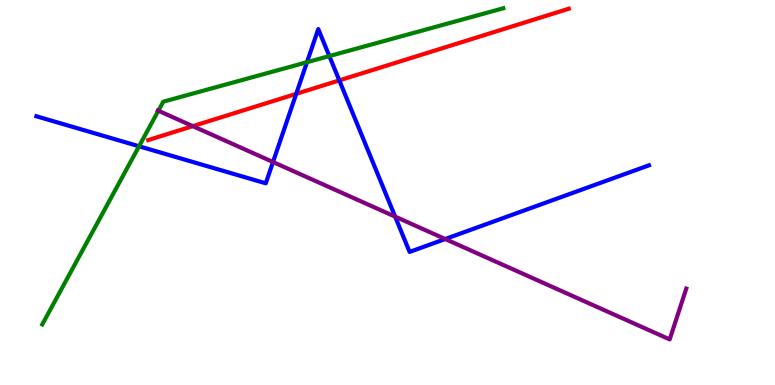[{'lines': ['blue', 'red'], 'intersections': [{'x': 3.82, 'y': 7.56}, {'x': 4.38, 'y': 7.91}]}, {'lines': ['green', 'red'], 'intersections': []}, {'lines': ['purple', 'red'], 'intersections': [{'x': 2.49, 'y': 6.72}]}, {'lines': ['blue', 'green'], 'intersections': [{'x': 1.79, 'y': 6.2}, {'x': 3.96, 'y': 8.38}, {'x': 4.25, 'y': 8.54}]}, {'lines': ['blue', 'purple'], 'intersections': [{'x': 3.52, 'y': 5.79}, {'x': 5.1, 'y': 4.37}, {'x': 5.74, 'y': 3.79}]}, {'lines': ['green', 'purple'], 'intersections': [{'x': 2.04, 'y': 7.12}]}]